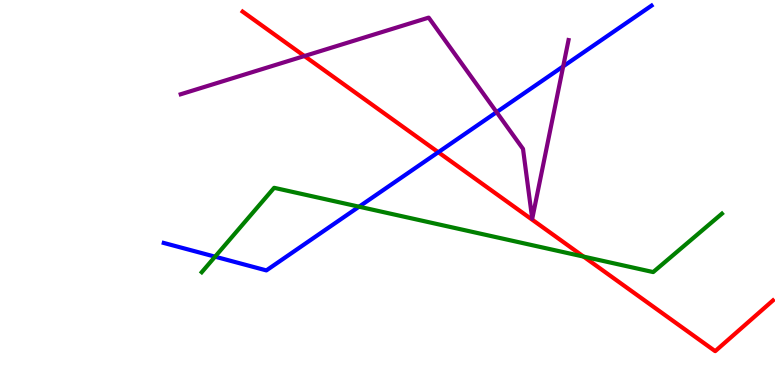[{'lines': ['blue', 'red'], 'intersections': [{'x': 5.66, 'y': 6.05}]}, {'lines': ['green', 'red'], 'intersections': [{'x': 7.53, 'y': 3.33}]}, {'lines': ['purple', 'red'], 'intersections': [{'x': 3.93, 'y': 8.54}]}, {'lines': ['blue', 'green'], 'intersections': [{'x': 2.78, 'y': 3.33}, {'x': 4.63, 'y': 4.63}]}, {'lines': ['blue', 'purple'], 'intersections': [{'x': 6.41, 'y': 7.09}, {'x': 7.27, 'y': 8.28}]}, {'lines': ['green', 'purple'], 'intersections': []}]